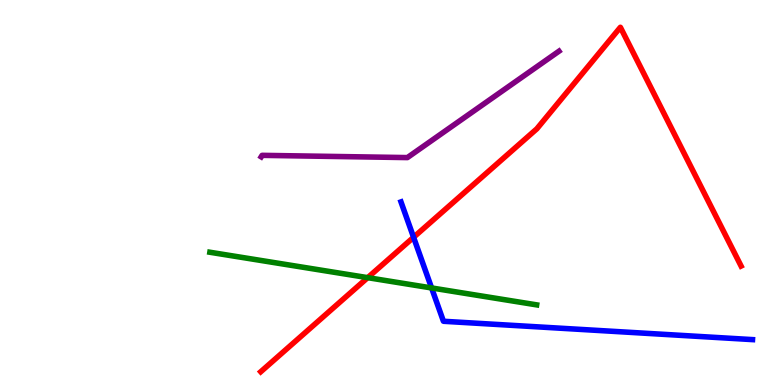[{'lines': ['blue', 'red'], 'intersections': [{'x': 5.34, 'y': 3.84}]}, {'lines': ['green', 'red'], 'intersections': [{'x': 4.74, 'y': 2.79}]}, {'lines': ['purple', 'red'], 'intersections': []}, {'lines': ['blue', 'green'], 'intersections': [{'x': 5.57, 'y': 2.52}]}, {'lines': ['blue', 'purple'], 'intersections': []}, {'lines': ['green', 'purple'], 'intersections': []}]